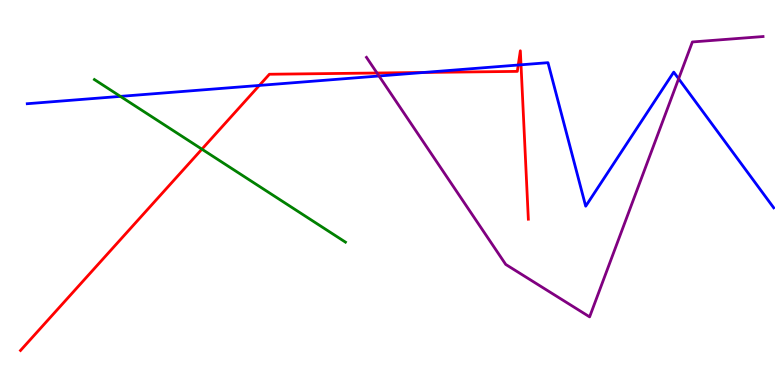[{'lines': ['blue', 'red'], 'intersections': [{'x': 3.35, 'y': 7.78}, {'x': 5.47, 'y': 8.12}, {'x': 6.69, 'y': 8.31}, {'x': 6.72, 'y': 8.32}]}, {'lines': ['green', 'red'], 'intersections': [{'x': 2.61, 'y': 6.13}]}, {'lines': ['purple', 'red'], 'intersections': [{'x': 4.86, 'y': 8.1}]}, {'lines': ['blue', 'green'], 'intersections': [{'x': 1.55, 'y': 7.5}]}, {'lines': ['blue', 'purple'], 'intersections': [{'x': 4.89, 'y': 8.03}, {'x': 8.76, 'y': 7.95}]}, {'lines': ['green', 'purple'], 'intersections': []}]